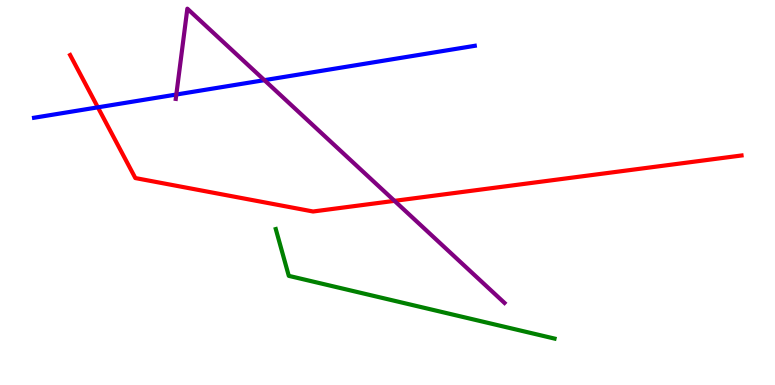[{'lines': ['blue', 'red'], 'intersections': [{'x': 1.26, 'y': 7.21}]}, {'lines': ['green', 'red'], 'intersections': []}, {'lines': ['purple', 'red'], 'intersections': [{'x': 5.09, 'y': 4.78}]}, {'lines': ['blue', 'green'], 'intersections': []}, {'lines': ['blue', 'purple'], 'intersections': [{'x': 2.28, 'y': 7.54}, {'x': 3.41, 'y': 7.92}]}, {'lines': ['green', 'purple'], 'intersections': []}]